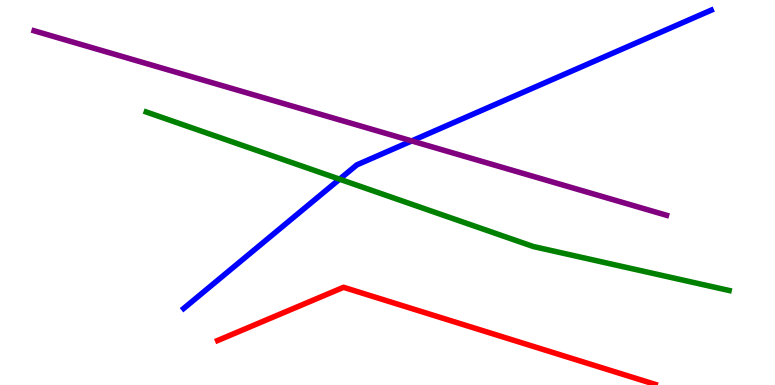[{'lines': ['blue', 'red'], 'intersections': []}, {'lines': ['green', 'red'], 'intersections': []}, {'lines': ['purple', 'red'], 'intersections': []}, {'lines': ['blue', 'green'], 'intersections': [{'x': 4.38, 'y': 5.35}]}, {'lines': ['blue', 'purple'], 'intersections': [{'x': 5.31, 'y': 6.34}]}, {'lines': ['green', 'purple'], 'intersections': []}]